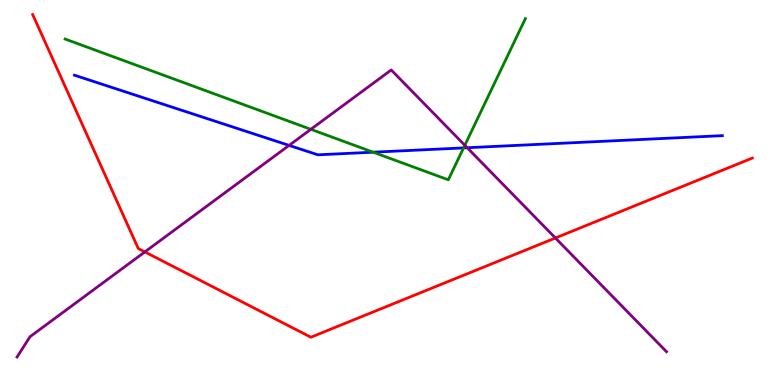[{'lines': ['blue', 'red'], 'intersections': []}, {'lines': ['green', 'red'], 'intersections': []}, {'lines': ['purple', 'red'], 'intersections': [{'x': 1.87, 'y': 3.46}, {'x': 7.17, 'y': 3.82}]}, {'lines': ['blue', 'green'], 'intersections': [{'x': 4.81, 'y': 6.05}, {'x': 5.98, 'y': 6.16}]}, {'lines': ['blue', 'purple'], 'intersections': [{'x': 3.73, 'y': 6.22}, {'x': 6.03, 'y': 6.16}]}, {'lines': ['green', 'purple'], 'intersections': [{'x': 4.01, 'y': 6.64}, {'x': 6.0, 'y': 6.23}]}]